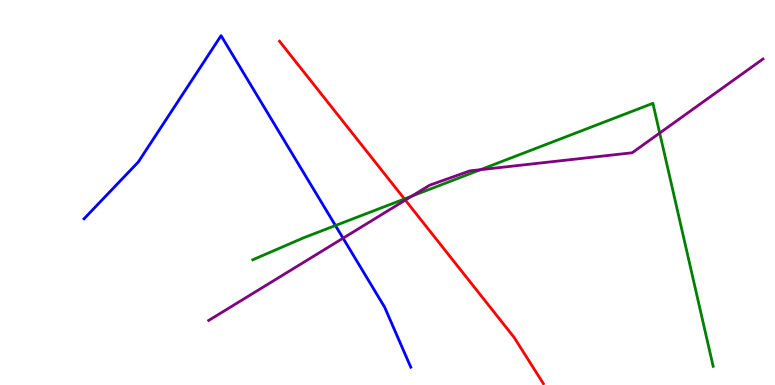[{'lines': ['blue', 'red'], 'intersections': []}, {'lines': ['green', 'red'], 'intersections': [{'x': 5.22, 'y': 4.83}]}, {'lines': ['purple', 'red'], 'intersections': [{'x': 5.23, 'y': 4.8}]}, {'lines': ['blue', 'green'], 'intersections': [{'x': 4.33, 'y': 4.14}]}, {'lines': ['blue', 'purple'], 'intersections': [{'x': 4.43, 'y': 3.81}]}, {'lines': ['green', 'purple'], 'intersections': [{'x': 5.31, 'y': 4.91}, {'x': 6.2, 'y': 5.59}, {'x': 8.51, 'y': 6.54}]}]